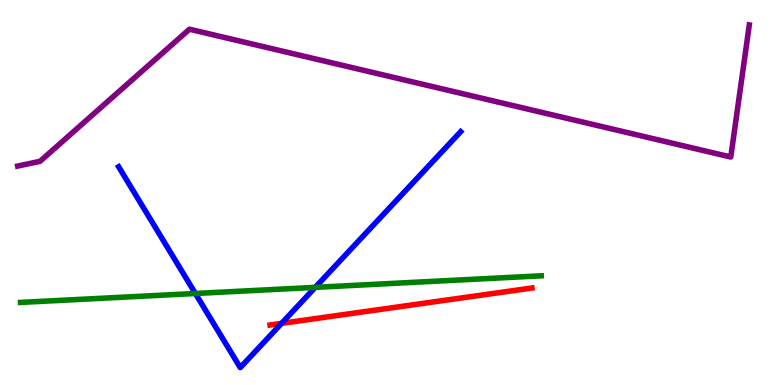[{'lines': ['blue', 'red'], 'intersections': [{'x': 3.63, 'y': 1.6}]}, {'lines': ['green', 'red'], 'intersections': []}, {'lines': ['purple', 'red'], 'intersections': []}, {'lines': ['blue', 'green'], 'intersections': [{'x': 2.52, 'y': 2.38}, {'x': 4.07, 'y': 2.54}]}, {'lines': ['blue', 'purple'], 'intersections': []}, {'lines': ['green', 'purple'], 'intersections': []}]